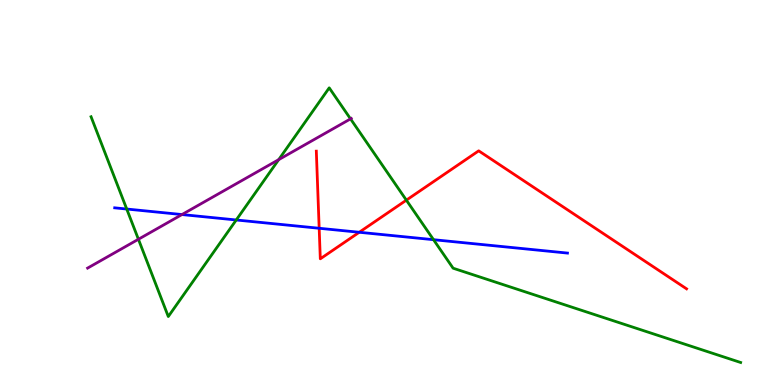[{'lines': ['blue', 'red'], 'intersections': [{'x': 4.12, 'y': 4.07}, {'x': 4.64, 'y': 3.97}]}, {'lines': ['green', 'red'], 'intersections': [{'x': 5.24, 'y': 4.8}]}, {'lines': ['purple', 'red'], 'intersections': []}, {'lines': ['blue', 'green'], 'intersections': [{'x': 1.64, 'y': 4.57}, {'x': 3.05, 'y': 4.29}, {'x': 5.59, 'y': 3.77}]}, {'lines': ['blue', 'purple'], 'intersections': [{'x': 2.35, 'y': 4.43}]}, {'lines': ['green', 'purple'], 'intersections': [{'x': 1.79, 'y': 3.79}, {'x': 3.6, 'y': 5.85}, {'x': 4.52, 'y': 6.91}]}]